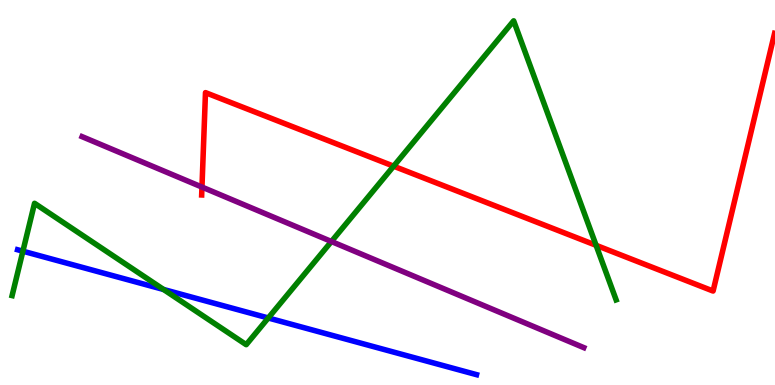[{'lines': ['blue', 'red'], 'intersections': []}, {'lines': ['green', 'red'], 'intersections': [{'x': 5.08, 'y': 5.68}, {'x': 7.69, 'y': 3.63}]}, {'lines': ['purple', 'red'], 'intersections': [{'x': 2.61, 'y': 5.14}]}, {'lines': ['blue', 'green'], 'intersections': [{'x': 0.295, 'y': 3.48}, {'x': 2.11, 'y': 2.48}, {'x': 3.46, 'y': 1.74}]}, {'lines': ['blue', 'purple'], 'intersections': []}, {'lines': ['green', 'purple'], 'intersections': [{'x': 4.28, 'y': 3.73}]}]